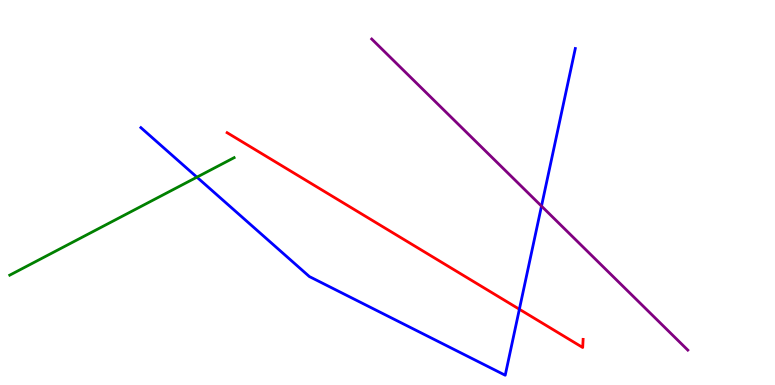[{'lines': ['blue', 'red'], 'intersections': [{'x': 6.7, 'y': 1.97}]}, {'lines': ['green', 'red'], 'intersections': []}, {'lines': ['purple', 'red'], 'intersections': []}, {'lines': ['blue', 'green'], 'intersections': [{'x': 2.54, 'y': 5.4}]}, {'lines': ['blue', 'purple'], 'intersections': [{'x': 6.99, 'y': 4.65}]}, {'lines': ['green', 'purple'], 'intersections': []}]